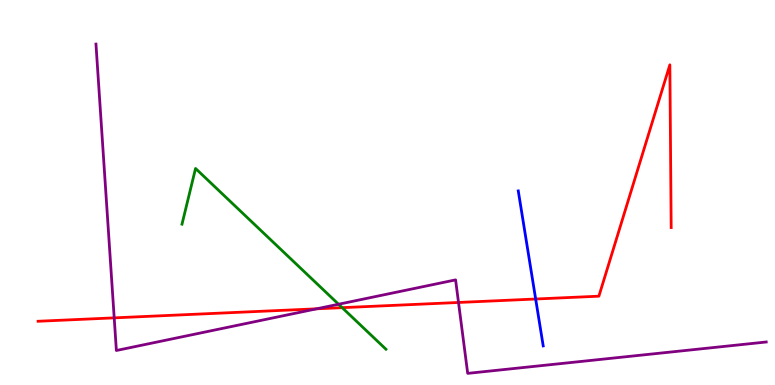[{'lines': ['blue', 'red'], 'intersections': [{'x': 6.91, 'y': 2.23}]}, {'lines': ['green', 'red'], 'intersections': [{'x': 4.42, 'y': 2.01}]}, {'lines': ['purple', 'red'], 'intersections': [{'x': 1.47, 'y': 1.74}, {'x': 4.09, 'y': 1.98}, {'x': 5.92, 'y': 2.14}]}, {'lines': ['blue', 'green'], 'intersections': []}, {'lines': ['blue', 'purple'], 'intersections': []}, {'lines': ['green', 'purple'], 'intersections': [{'x': 4.37, 'y': 2.1}]}]